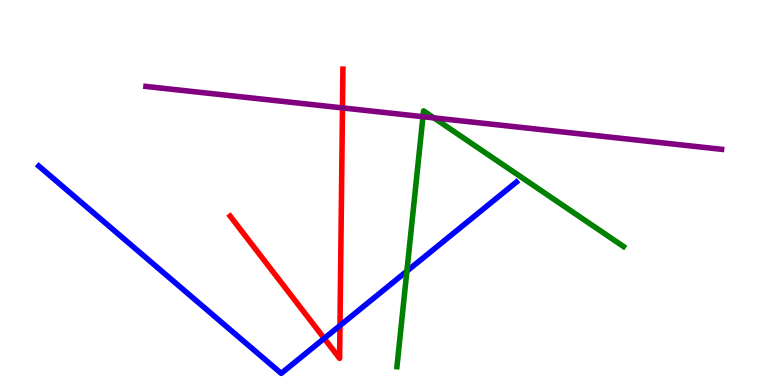[{'lines': ['blue', 'red'], 'intersections': [{'x': 4.18, 'y': 1.21}, {'x': 4.39, 'y': 1.54}]}, {'lines': ['green', 'red'], 'intersections': []}, {'lines': ['purple', 'red'], 'intersections': [{'x': 4.42, 'y': 7.2}]}, {'lines': ['blue', 'green'], 'intersections': [{'x': 5.25, 'y': 2.96}]}, {'lines': ['blue', 'purple'], 'intersections': []}, {'lines': ['green', 'purple'], 'intersections': [{'x': 5.46, 'y': 6.97}, {'x': 5.6, 'y': 6.94}]}]